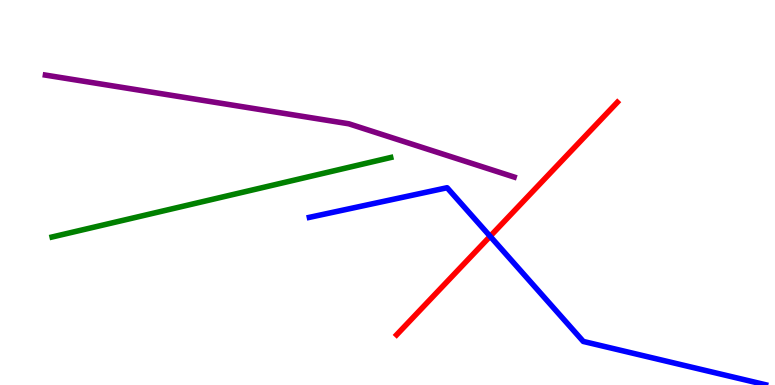[{'lines': ['blue', 'red'], 'intersections': [{'x': 6.32, 'y': 3.86}]}, {'lines': ['green', 'red'], 'intersections': []}, {'lines': ['purple', 'red'], 'intersections': []}, {'lines': ['blue', 'green'], 'intersections': []}, {'lines': ['blue', 'purple'], 'intersections': []}, {'lines': ['green', 'purple'], 'intersections': []}]